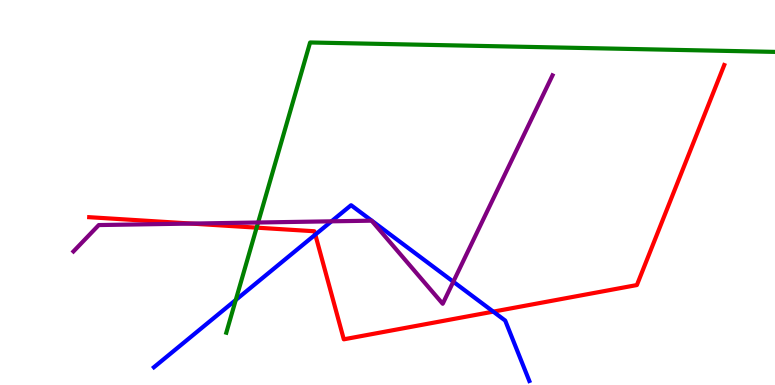[{'lines': ['blue', 'red'], 'intersections': [{'x': 4.07, 'y': 3.91}, {'x': 6.36, 'y': 1.91}]}, {'lines': ['green', 'red'], 'intersections': [{'x': 3.31, 'y': 4.09}]}, {'lines': ['purple', 'red'], 'intersections': [{'x': 2.47, 'y': 4.19}]}, {'lines': ['blue', 'green'], 'intersections': [{'x': 3.04, 'y': 2.21}]}, {'lines': ['blue', 'purple'], 'intersections': [{'x': 4.28, 'y': 4.25}, {'x': 5.85, 'y': 2.68}]}, {'lines': ['green', 'purple'], 'intersections': [{'x': 3.33, 'y': 4.22}]}]